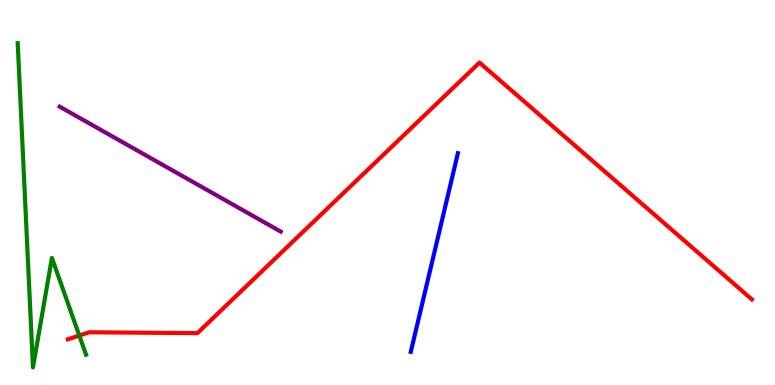[{'lines': ['blue', 'red'], 'intersections': []}, {'lines': ['green', 'red'], 'intersections': [{'x': 1.02, 'y': 1.28}]}, {'lines': ['purple', 'red'], 'intersections': []}, {'lines': ['blue', 'green'], 'intersections': []}, {'lines': ['blue', 'purple'], 'intersections': []}, {'lines': ['green', 'purple'], 'intersections': []}]